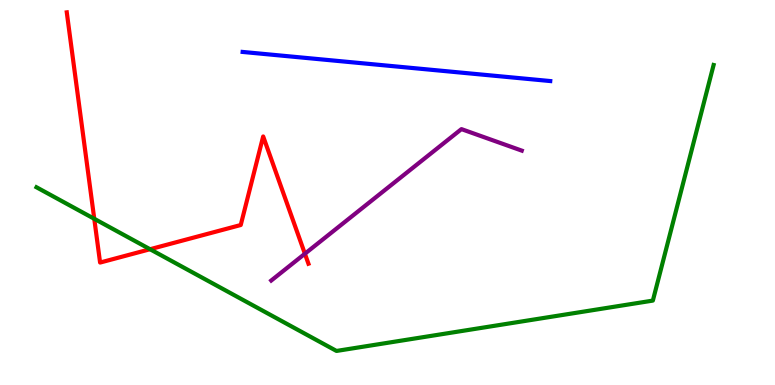[{'lines': ['blue', 'red'], 'intersections': []}, {'lines': ['green', 'red'], 'intersections': [{'x': 1.22, 'y': 4.32}, {'x': 1.94, 'y': 3.53}]}, {'lines': ['purple', 'red'], 'intersections': [{'x': 3.93, 'y': 3.41}]}, {'lines': ['blue', 'green'], 'intersections': []}, {'lines': ['blue', 'purple'], 'intersections': []}, {'lines': ['green', 'purple'], 'intersections': []}]